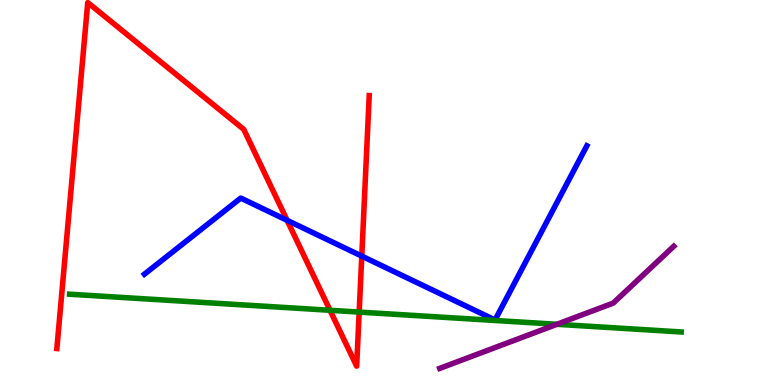[{'lines': ['blue', 'red'], 'intersections': [{'x': 3.7, 'y': 4.28}, {'x': 4.67, 'y': 3.35}]}, {'lines': ['green', 'red'], 'intersections': [{'x': 4.26, 'y': 1.94}, {'x': 4.63, 'y': 1.89}]}, {'lines': ['purple', 'red'], 'intersections': []}, {'lines': ['blue', 'green'], 'intersections': []}, {'lines': ['blue', 'purple'], 'intersections': []}, {'lines': ['green', 'purple'], 'intersections': [{'x': 7.19, 'y': 1.58}]}]